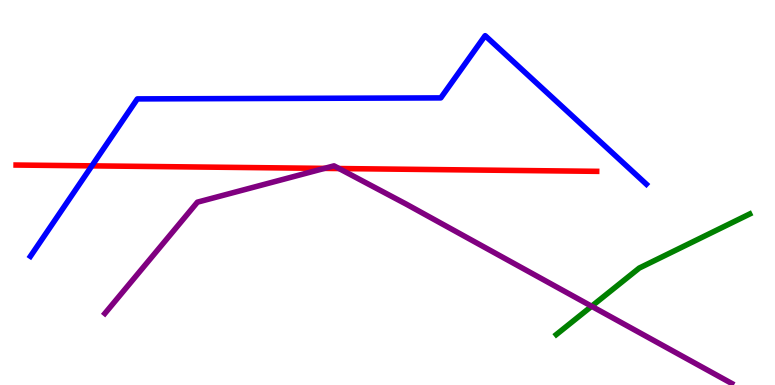[{'lines': ['blue', 'red'], 'intersections': [{'x': 1.19, 'y': 5.69}]}, {'lines': ['green', 'red'], 'intersections': []}, {'lines': ['purple', 'red'], 'intersections': [{'x': 4.19, 'y': 5.63}, {'x': 4.37, 'y': 5.62}]}, {'lines': ['blue', 'green'], 'intersections': []}, {'lines': ['blue', 'purple'], 'intersections': []}, {'lines': ['green', 'purple'], 'intersections': [{'x': 7.63, 'y': 2.05}]}]